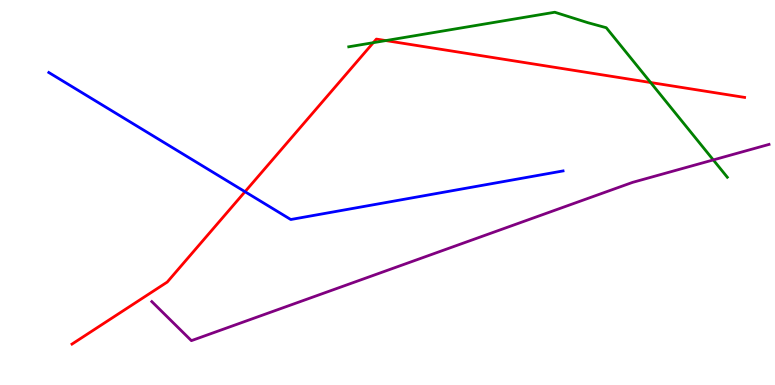[{'lines': ['blue', 'red'], 'intersections': [{'x': 3.16, 'y': 5.02}]}, {'lines': ['green', 'red'], 'intersections': [{'x': 4.82, 'y': 8.89}, {'x': 4.98, 'y': 8.95}, {'x': 8.4, 'y': 7.86}]}, {'lines': ['purple', 'red'], 'intersections': []}, {'lines': ['blue', 'green'], 'intersections': []}, {'lines': ['blue', 'purple'], 'intersections': []}, {'lines': ['green', 'purple'], 'intersections': [{'x': 9.2, 'y': 5.85}]}]